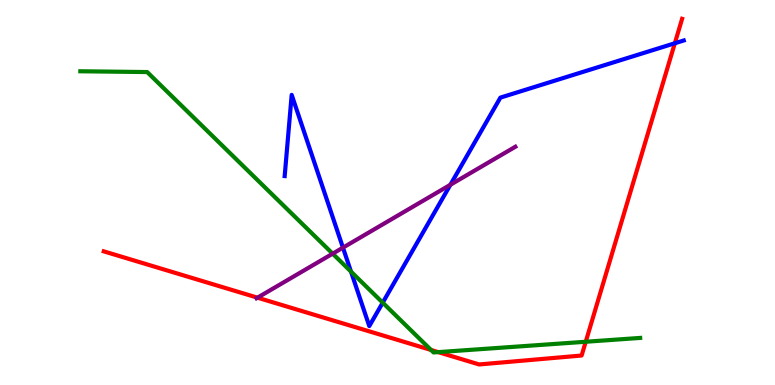[{'lines': ['blue', 'red'], 'intersections': [{'x': 8.71, 'y': 8.88}]}, {'lines': ['green', 'red'], 'intersections': [{'x': 5.56, 'y': 0.91}, {'x': 5.65, 'y': 0.854}, {'x': 7.56, 'y': 1.12}]}, {'lines': ['purple', 'red'], 'intersections': [{'x': 3.32, 'y': 2.27}]}, {'lines': ['blue', 'green'], 'intersections': [{'x': 4.53, 'y': 2.95}, {'x': 4.94, 'y': 2.14}]}, {'lines': ['blue', 'purple'], 'intersections': [{'x': 4.43, 'y': 3.57}, {'x': 5.81, 'y': 5.2}]}, {'lines': ['green', 'purple'], 'intersections': [{'x': 4.29, 'y': 3.41}]}]